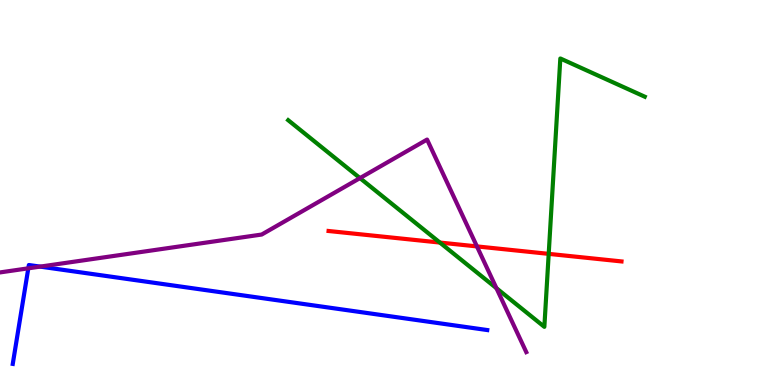[{'lines': ['blue', 'red'], 'intersections': []}, {'lines': ['green', 'red'], 'intersections': [{'x': 5.68, 'y': 3.7}, {'x': 7.08, 'y': 3.41}]}, {'lines': ['purple', 'red'], 'intersections': [{'x': 6.15, 'y': 3.6}]}, {'lines': ['blue', 'green'], 'intersections': []}, {'lines': ['blue', 'purple'], 'intersections': [{'x': 0.365, 'y': 3.03}, {'x': 0.518, 'y': 3.08}]}, {'lines': ['green', 'purple'], 'intersections': [{'x': 4.64, 'y': 5.37}, {'x': 6.41, 'y': 2.51}]}]